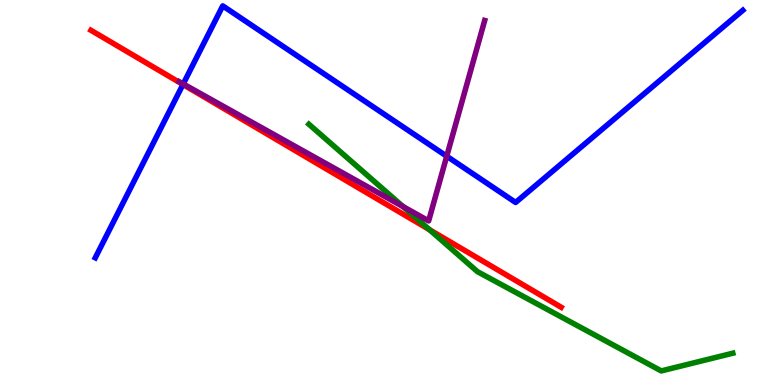[{'lines': ['blue', 'red'], 'intersections': [{'x': 2.36, 'y': 7.81}]}, {'lines': ['green', 'red'], 'intersections': [{'x': 5.54, 'y': 4.03}]}, {'lines': ['purple', 'red'], 'intersections': []}, {'lines': ['blue', 'green'], 'intersections': []}, {'lines': ['blue', 'purple'], 'intersections': [{'x': 2.36, 'y': 7.82}, {'x': 5.76, 'y': 5.94}]}, {'lines': ['green', 'purple'], 'intersections': [{'x': 5.2, 'y': 4.63}]}]